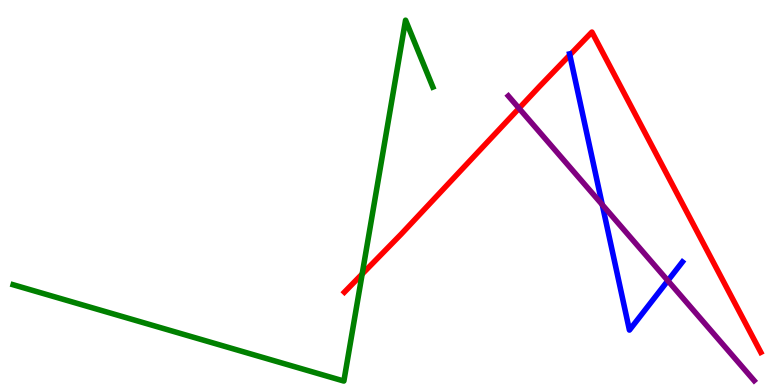[{'lines': ['blue', 'red'], 'intersections': [{'x': 7.35, 'y': 8.57}]}, {'lines': ['green', 'red'], 'intersections': [{'x': 4.67, 'y': 2.88}]}, {'lines': ['purple', 'red'], 'intersections': [{'x': 6.7, 'y': 7.19}]}, {'lines': ['blue', 'green'], 'intersections': []}, {'lines': ['blue', 'purple'], 'intersections': [{'x': 7.77, 'y': 4.68}, {'x': 8.62, 'y': 2.71}]}, {'lines': ['green', 'purple'], 'intersections': []}]